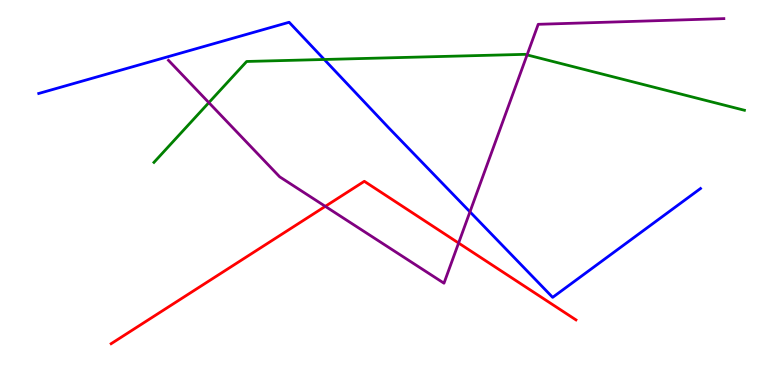[{'lines': ['blue', 'red'], 'intersections': []}, {'lines': ['green', 'red'], 'intersections': []}, {'lines': ['purple', 'red'], 'intersections': [{'x': 4.2, 'y': 4.64}, {'x': 5.92, 'y': 3.69}]}, {'lines': ['blue', 'green'], 'intersections': [{'x': 4.18, 'y': 8.45}]}, {'lines': ['blue', 'purple'], 'intersections': [{'x': 6.06, 'y': 4.5}]}, {'lines': ['green', 'purple'], 'intersections': [{'x': 2.69, 'y': 7.33}, {'x': 6.8, 'y': 8.57}]}]